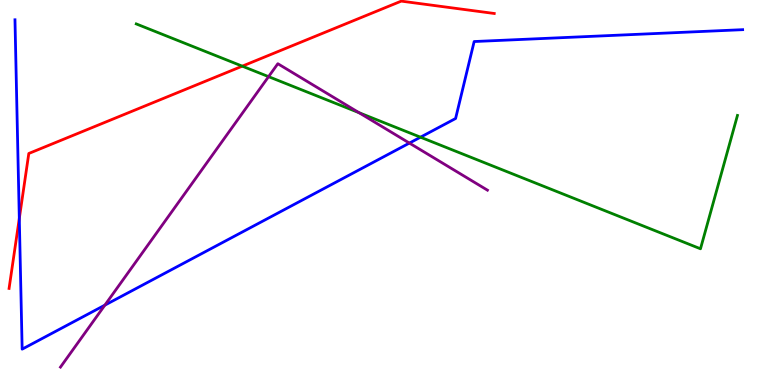[{'lines': ['blue', 'red'], 'intersections': [{'x': 0.249, 'y': 4.33}]}, {'lines': ['green', 'red'], 'intersections': [{'x': 3.13, 'y': 8.28}]}, {'lines': ['purple', 'red'], 'intersections': []}, {'lines': ['blue', 'green'], 'intersections': [{'x': 5.43, 'y': 6.44}]}, {'lines': ['blue', 'purple'], 'intersections': [{'x': 1.35, 'y': 2.07}, {'x': 5.28, 'y': 6.28}]}, {'lines': ['green', 'purple'], 'intersections': [{'x': 3.47, 'y': 8.01}, {'x': 4.63, 'y': 7.07}]}]